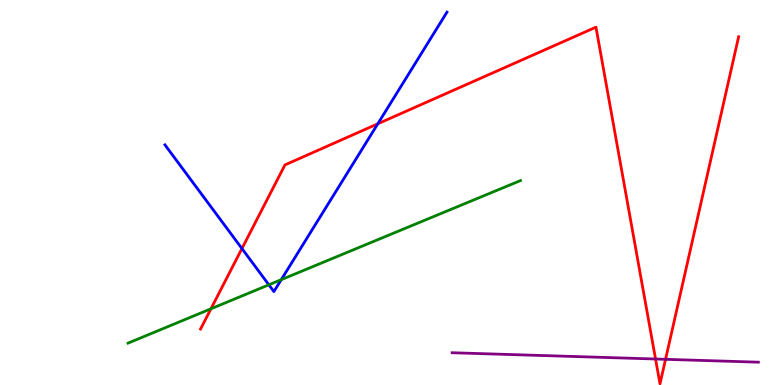[{'lines': ['blue', 'red'], 'intersections': [{'x': 3.12, 'y': 3.54}, {'x': 4.87, 'y': 6.78}]}, {'lines': ['green', 'red'], 'intersections': [{'x': 2.72, 'y': 1.98}]}, {'lines': ['purple', 'red'], 'intersections': [{'x': 8.46, 'y': 0.675}, {'x': 8.59, 'y': 0.667}]}, {'lines': ['blue', 'green'], 'intersections': [{'x': 3.47, 'y': 2.6}, {'x': 3.63, 'y': 2.74}]}, {'lines': ['blue', 'purple'], 'intersections': []}, {'lines': ['green', 'purple'], 'intersections': []}]